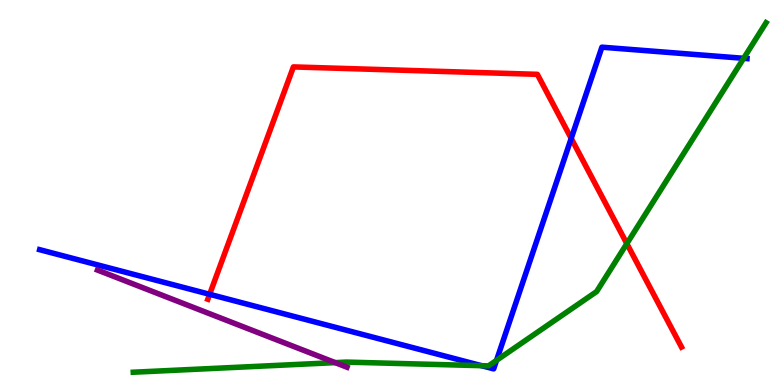[{'lines': ['blue', 'red'], 'intersections': [{'x': 2.7, 'y': 2.36}, {'x': 7.37, 'y': 6.41}]}, {'lines': ['green', 'red'], 'intersections': [{'x': 8.09, 'y': 3.67}]}, {'lines': ['purple', 'red'], 'intersections': []}, {'lines': ['blue', 'green'], 'intersections': [{'x': 6.21, 'y': 0.502}, {'x': 6.41, 'y': 0.64}, {'x': 9.6, 'y': 8.49}]}, {'lines': ['blue', 'purple'], 'intersections': []}, {'lines': ['green', 'purple'], 'intersections': [{'x': 4.33, 'y': 0.581}]}]